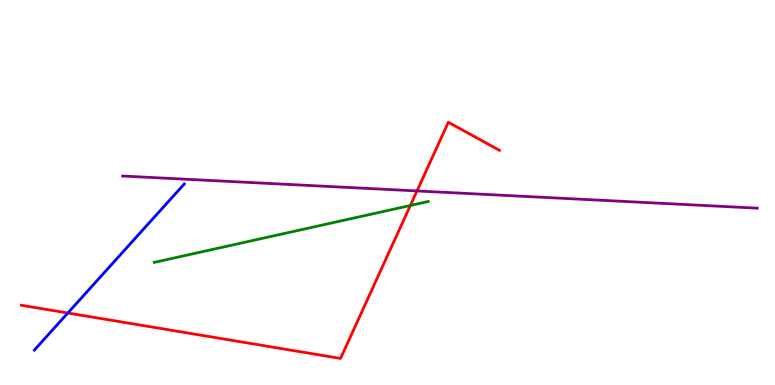[{'lines': ['blue', 'red'], 'intersections': [{'x': 0.875, 'y': 1.87}]}, {'lines': ['green', 'red'], 'intersections': [{'x': 5.29, 'y': 4.66}]}, {'lines': ['purple', 'red'], 'intersections': [{'x': 5.38, 'y': 5.04}]}, {'lines': ['blue', 'green'], 'intersections': []}, {'lines': ['blue', 'purple'], 'intersections': []}, {'lines': ['green', 'purple'], 'intersections': []}]